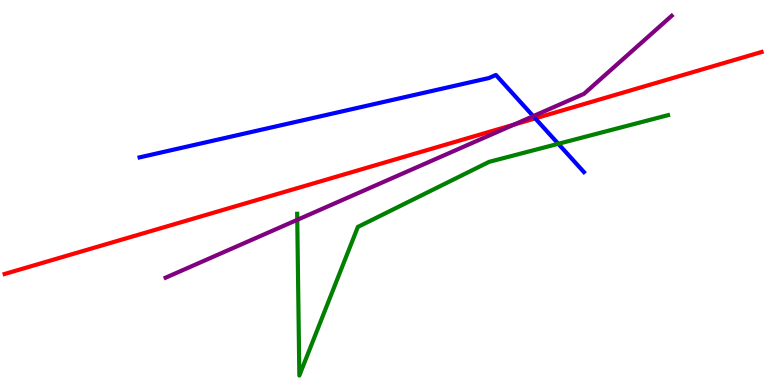[{'lines': ['blue', 'red'], 'intersections': [{'x': 6.91, 'y': 6.93}]}, {'lines': ['green', 'red'], 'intersections': []}, {'lines': ['purple', 'red'], 'intersections': [{'x': 6.63, 'y': 6.76}]}, {'lines': ['blue', 'green'], 'intersections': [{'x': 7.2, 'y': 6.26}]}, {'lines': ['blue', 'purple'], 'intersections': [{'x': 6.88, 'y': 6.98}]}, {'lines': ['green', 'purple'], 'intersections': [{'x': 3.84, 'y': 4.29}]}]